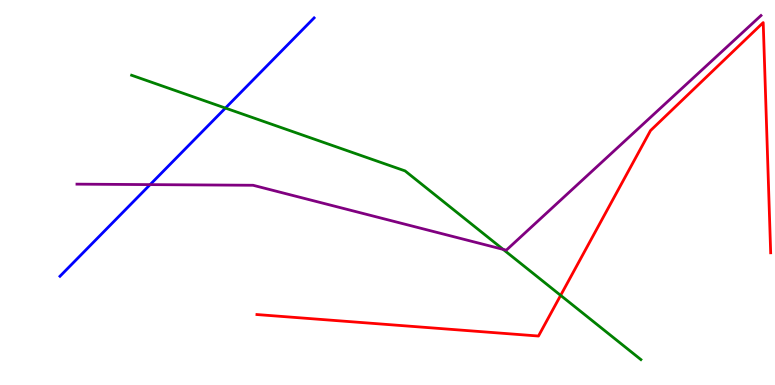[{'lines': ['blue', 'red'], 'intersections': []}, {'lines': ['green', 'red'], 'intersections': [{'x': 7.23, 'y': 2.33}]}, {'lines': ['purple', 'red'], 'intersections': []}, {'lines': ['blue', 'green'], 'intersections': [{'x': 2.91, 'y': 7.19}]}, {'lines': ['blue', 'purple'], 'intersections': [{'x': 1.94, 'y': 5.2}]}, {'lines': ['green', 'purple'], 'intersections': [{'x': 6.49, 'y': 3.52}]}]